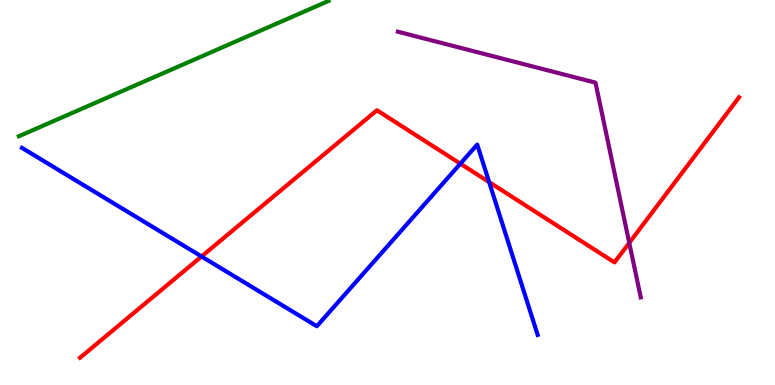[{'lines': ['blue', 'red'], 'intersections': [{'x': 2.6, 'y': 3.34}, {'x': 5.94, 'y': 5.75}, {'x': 6.31, 'y': 5.27}]}, {'lines': ['green', 'red'], 'intersections': []}, {'lines': ['purple', 'red'], 'intersections': [{'x': 8.12, 'y': 3.69}]}, {'lines': ['blue', 'green'], 'intersections': []}, {'lines': ['blue', 'purple'], 'intersections': []}, {'lines': ['green', 'purple'], 'intersections': []}]